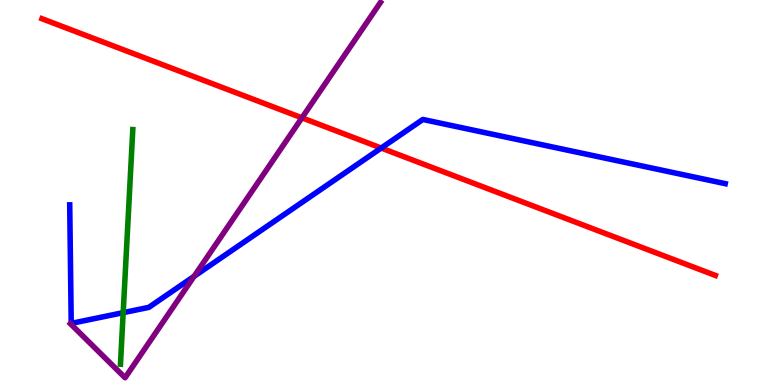[{'lines': ['blue', 'red'], 'intersections': [{'x': 4.92, 'y': 6.15}]}, {'lines': ['green', 'red'], 'intersections': []}, {'lines': ['purple', 'red'], 'intersections': [{'x': 3.9, 'y': 6.94}]}, {'lines': ['blue', 'green'], 'intersections': [{'x': 1.59, 'y': 1.88}]}, {'lines': ['blue', 'purple'], 'intersections': [{'x': 2.5, 'y': 2.82}]}, {'lines': ['green', 'purple'], 'intersections': []}]